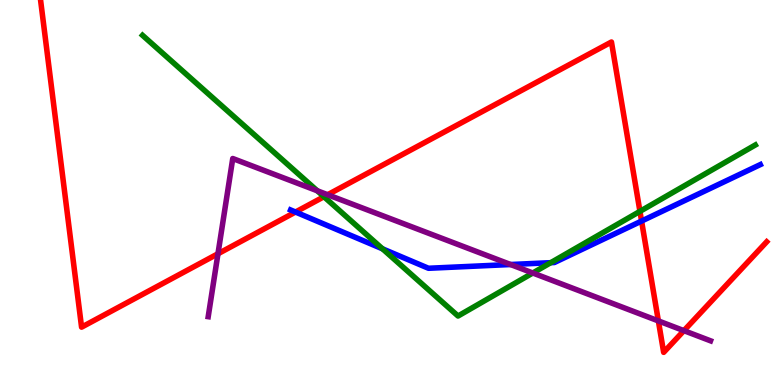[{'lines': ['blue', 'red'], 'intersections': [{'x': 3.81, 'y': 4.49}, {'x': 8.28, 'y': 4.26}]}, {'lines': ['green', 'red'], 'intersections': [{'x': 4.18, 'y': 4.89}, {'x': 8.26, 'y': 4.51}]}, {'lines': ['purple', 'red'], 'intersections': [{'x': 2.81, 'y': 3.41}, {'x': 4.23, 'y': 4.94}, {'x': 8.5, 'y': 1.66}, {'x': 8.82, 'y': 1.41}]}, {'lines': ['blue', 'green'], 'intersections': [{'x': 4.94, 'y': 3.54}, {'x': 7.11, 'y': 3.18}]}, {'lines': ['blue', 'purple'], 'intersections': [{'x': 6.59, 'y': 3.13}]}, {'lines': ['green', 'purple'], 'intersections': [{'x': 4.09, 'y': 5.05}, {'x': 6.87, 'y': 2.91}]}]